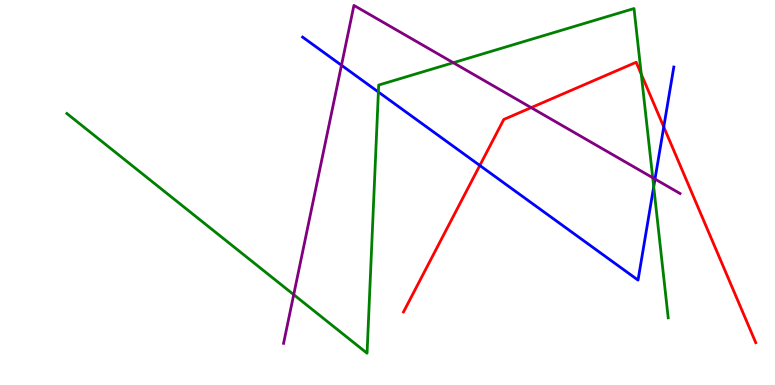[{'lines': ['blue', 'red'], 'intersections': [{'x': 6.19, 'y': 5.7}, {'x': 8.56, 'y': 6.7}]}, {'lines': ['green', 'red'], 'intersections': [{'x': 8.27, 'y': 8.07}]}, {'lines': ['purple', 'red'], 'intersections': [{'x': 6.85, 'y': 7.2}]}, {'lines': ['blue', 'green'], 'intersections': [{'x': 4.88, 'y': 7.61}, {'x': 8.44, 'y': 5.15}]}, {'lines': ['blue', 'purple'], 'intersections': [{'x': 4.41, 'y': 8.31}, {'x': 8.45, 'y': 5.35}]}, {'lines': ['green', 'purple'], 'intersections': [{'x': 3.79, 'y': 2.35}, {'x': 5.85, 'y': 8.37}, {'x': 8.42, 'y': 5.38}]}]